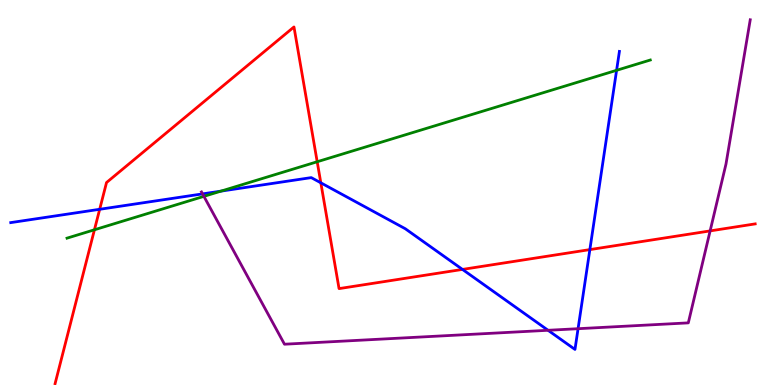[{'lines': ['blue', 'red'], 'intersections': [{'x': 1.29, 'y': 4.56}, {'x': 4.14, 'y': 5.25}, {'x': 5.97, 'y': 3.0}, {'x': 7.61, 'y': 3.52}]}, {'lines': ['green', 'red'], 'intersections': [{'x': 1.22, 'y': 4.03}, {'x': 4.09, 'y': 5.8}]}, {'lines': ['purple', 'red'], 'intersections': [{'x': 9.16, 'y': 4.0}]}, {'lines': ['blue', 'green'], 'intersections': [{'x': 2.85, 'y': 5.04}, {'x': 7.96, 'y': 8.17}]}, {'lines': ['blue', 'purple'], 'intersections': [{'x': 2.61, 'y': 4.96}, {'x': 7.07, 'y': 1.42}, {'x': 7.46, 'y': 1.46}]}, {'lines': ['green', 'purple'], 'intersections': [{'x': 2.63, 'y': 4.9}]}]